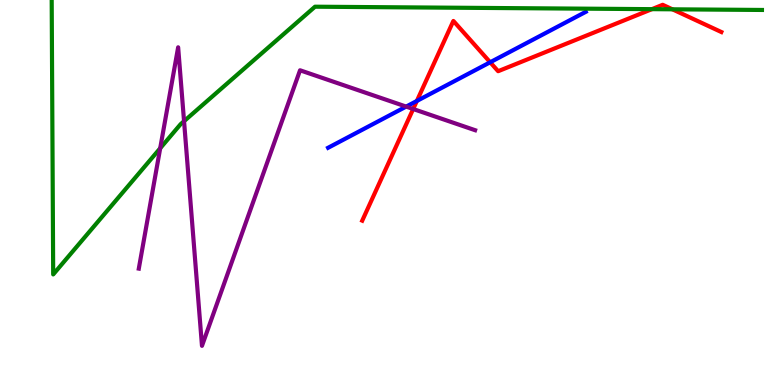[{'lines': ['blue', 'red'], 'intersections': [{'x': 5.38, 'y': 7.38}, {'x': 6.32, 'y': 8.38}]}, {'lines': ['green', 'red'], 'intersections': [{'x': 8.41, 'y': 9.76}, {'x': 8.68, 'y': 9.76}]}, {'lines': ['purple', 'red'], 'intersections': [{'x': 5.33, 'y': 7.17}]}, {'lines': ['blue', 'green'], 'intersections': []}, {'lines': ['blue', 'purple'], 'intersections': [{'x': 5.24, 'y': 7.23}]}, {'lines': ['green', 'purple'], 'intersections': [{'x': 2.07, 'y': 6.15}, {'x': 2.37, 'y': 6.85}]}]